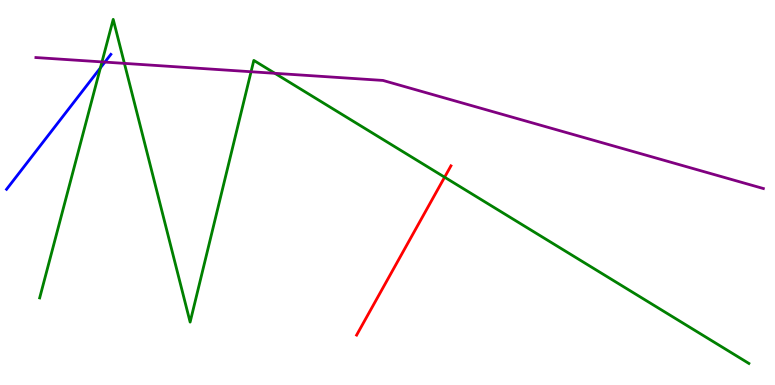[{'lines': ['blue', 'red'], 'intersections': []}, {'lines': ['green', 'red'], 'intersections': [{'x': 5.74, 'y': 5.4}]}, {'lines': ['purple', 'red'], 'intersections': []}, {'lines': ['blue', 'green'], 'intersections': [{'x': 1.3, 'y': 8.24}]}, {'lines': ['blue', 'purple'], 'intersections': [{'x': 1.35, 'y': 8.39}]}, {'lines': ['green', 'purple'], 'intersections': [{'x': 1.32, 'y': 8.39}, {'x': 1.61, 'y': 8.35}, {'x': 3.24, 'y': 8.14}, {'x': 3.55, 'y': 8.1}]}]